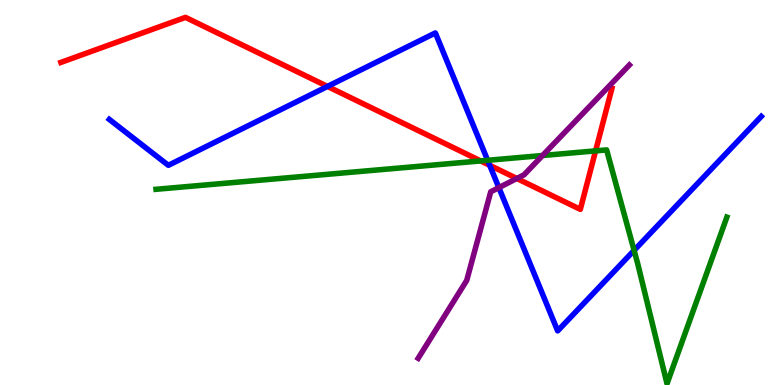[{'lines': ['blue', 'red'], 'intersections': [{'x': 4.23, 'y': 7.76}, {'x': 6.32, 'y': 5.71}]}, {'lines': ['green', 'red'], 'intersections': [{'x': 6.2, 'y': 5.82}, {'x': 7.69, 'y': 6.08}]}, {'lines': ['purple', 'red'], 'intersections': [{'x': 6.67, 'y': 5.36}]}, {'lines': ['blue', 'green'], 'intersections': [{'x': 6.29, 'y': 5.84}, {'x': 8.18, 'y': 3.5}]}, {'lines': ['blue', 'purple'], 'intersections': [{'x': 6.44, 'y': 5.13}]}, {'lines': ['green', 'purple'], 'intersections': [{'x': 7.0, 'y': 5.96}]}]